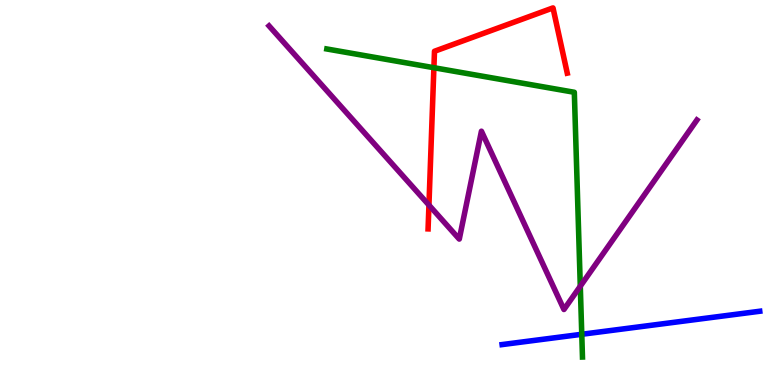[{'lines': ['blue', 'red'], 'intersections': []}, {'lines': ['green', 'red'], 'intersections': [{'x': 5.6, 'y': 8.24}]}, {'lines': ['purple', 'red'], 'intersections': [{'x': 5.53, 'y': 4.67}]}, {'lines': ['blue', 'green'], 'intersections': [{'x': 7.51, 'y': 1.32}]}, {'lines': ['blue', 'purple'], 'intersections': []}, {'lines': ['green', 'purple'], 'intersections': [{'x': 7.49, 'y': 2.57}]}]